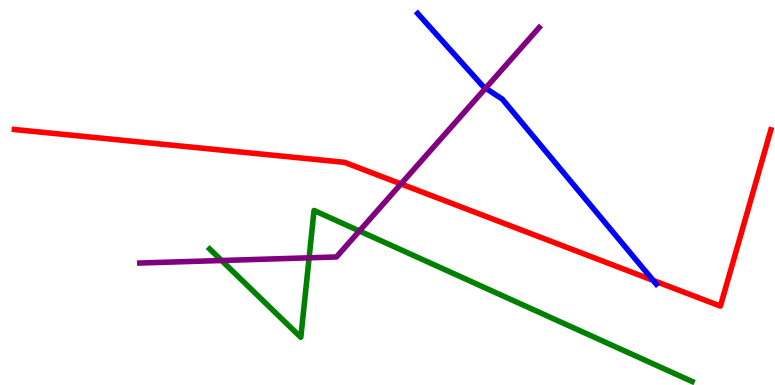[{'lines': ['blue', 'red'], 'intersections': [{'x': 8.43, 'y': 2.72}]}, {'lines': ['green', 'red'], 'intersections': []}, {'lines': ['purple', 'red'], 'intersections': [{'x': 5.17, 'y': 5.22}]}, {'lines': ['blue', 'green'], 'intersections': []}, {'lines': ['blue', 'purple'], 'intersections': [{'x': 6.27, 'y': 7.71}]}, {'lines': ['green', 'purple'], 'intersections': [{'x': 2.86, 'y': 3.23}, {'x': 3.99, 'y': 3.3}, {'x': 4.64, 'y': 4.0}]}]